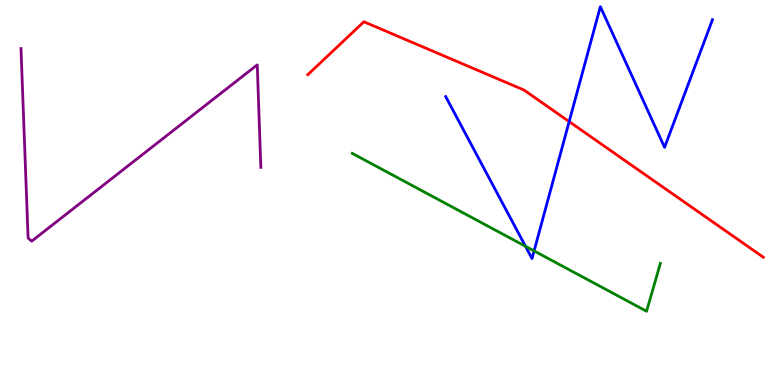[{'lines': ['blue', 'red'], 'intersections': [{'x': 7.34, 'y': 6.84}]}, {'lines': ['green', 'red'], 'intersections': []}, {'lines': ['purple', 'red'], 'intersections': []}, {'lines': ['blue', 'green'], 'intersections': [{'x': 6.78, 'y': 3.6}, {'x': 6.89, 'y': 3.48}]}, {'lines': ['blue', 'purple'], 'intersections': []}, {'lines': ['green', 'purple'], 'intersections': []}]